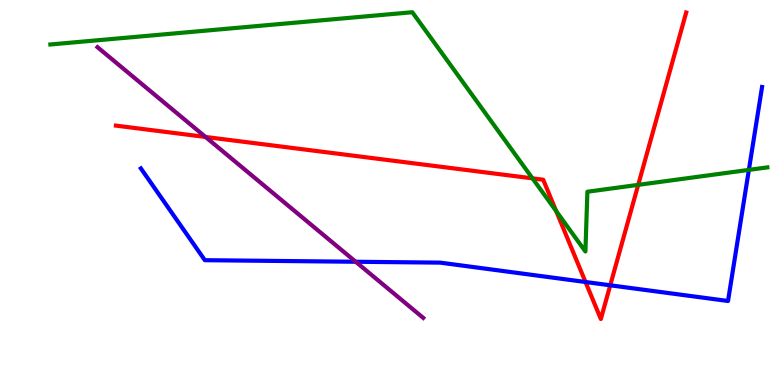[{'lines': ['blue', 'red'], 'intersections': [{'x': 7.56, 'y': 2.68}, {'x': 7.87, 'y': 2.59}]}, {'lines': ['green', 'red'], 'intersections': [{'x': 6.87, 'y': 5.37}, {'x': 7.18, 'y': 4.52}, {'x': 8.23, 'y': 5.2}]}, {'lines': ['purple', 'red'], 'intersections': [{'x': 2.65, 'y': 6.44}]}, {'lines': ['blue', 'green'], 'intersections': [{'x': 9.66, 'y': 5.59}]}, {'lines': ['blue', 'purple'], 'intersections': [{'x': 4.59, 'y': 3.2}]}, {'lines': ['green', 'purple'], 'intersections': []}]